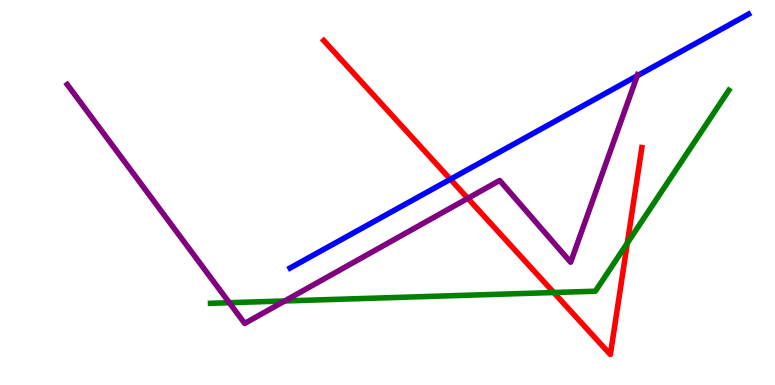[{'lines': ['blue', 'red'], 'intersections': [{'x': 5.81, 'y': 5.34}]}, {'lines': ['green', 'red'], 'intersections': [{'x': 7.15, 'y': 2.4}, {'x': 8.09, 'y': 3.68}]}, {'lines': ['purple', 'red'], 'intersections': [{'x': 6.04, 'y': 4.85}]}, {'lines': ['blue', 'green'], 'intersections': []}, {'lines': ['blue', 'purple'], 'intersections': [{'x': 8.22, 'y': 8.03}]}, {'lines': ['green', 'purple'], 'intersections': [{'x': 2.96, 'y': 2.14}, {'x': 3.67, 'y': 2.18}]}]